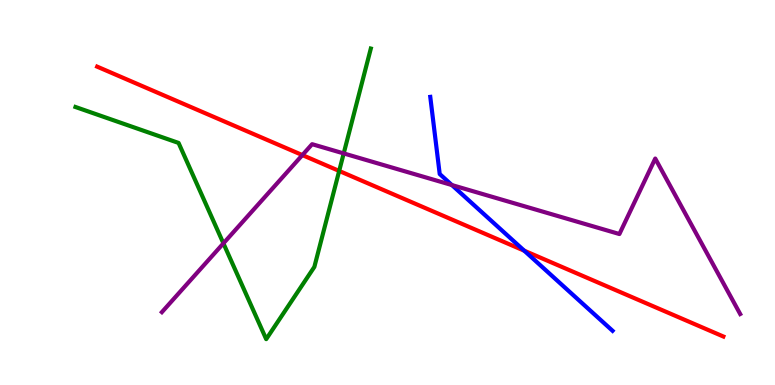[{'lines': ['blue', 'red'], 'intersections': [{'x': 6.76, 'y': 3.49}]}, {'lines': ['green', 'red'], 'intersections': [{'x': 4.38, 'y': 5.56}]}, {'lines': ['purple', 'red'], 'intersections': [{'x': 3.9, 'y': 5.97}]}, {'lines': ['blue', 'green'], 'intersections': []}, {'lines': ['blue', 'purple'], 'intersections': [{'x': 5.83, 'y': 5.19}]}, {'lines': ['green', 'purple'], 'intersections': [{'x': 2.88, 'y': 3.68}, {'x': 4.43, 'y': 6.02}]}]